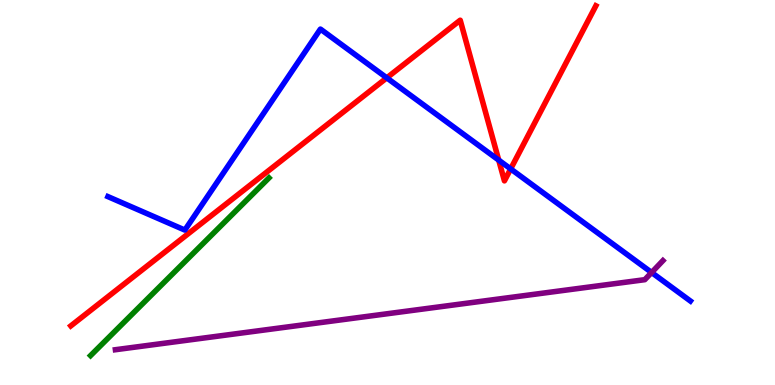[{'lines': ['blue', 'red'], 'intersections': [{'x': 4.99, 'y': 7.98}, {'x': 6.44, 'y': 5.84}, {'x': 6.59, 'y': 5.61}]}, {'lines': ['green', 'red'], 'intersections': []}, {'lines': ['purple', 'red'], 'intersections': []}, {'lines': ['blue', 'green'], 'intersections': []}, {'lines': ['blue', 'purple'], 'intersections': [{'x': 8.41, 'y': 2.92}]}, {'lines': ['green', 'purple'], 'intersections': []}]